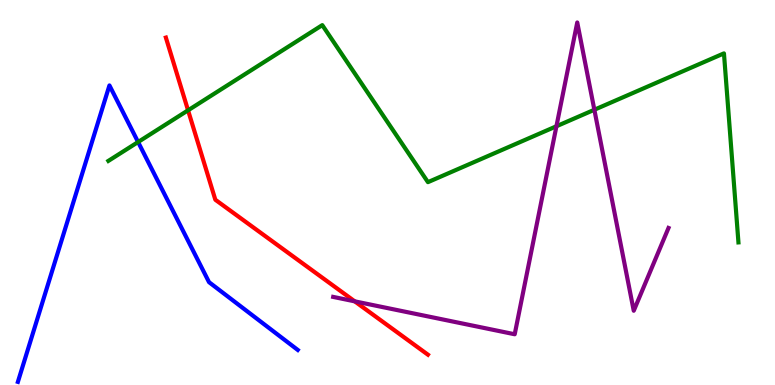[{'lines': ['blue', 'red'], 'intersections': []}, {'lines': ['green', 'red'], 'intersections': [{'x': 2.43, 'y': 7.13}]}, {'lines': ['purple', 'red'], 'intersections': [{'x': 4.58, 'y': 2.17}]}, {'lines': ['blue', 'green'], 'intersections': [{'x': 1.78, 'y': 6.31}]}, {'lines': ['blue', 'purple'], 'intersections': []}, {'lines': ['green', 'purple'], 'intersections': [{'x': 7.18, 'y': 6.72}, {'x': 7.67, 'y': 7.15}]}]